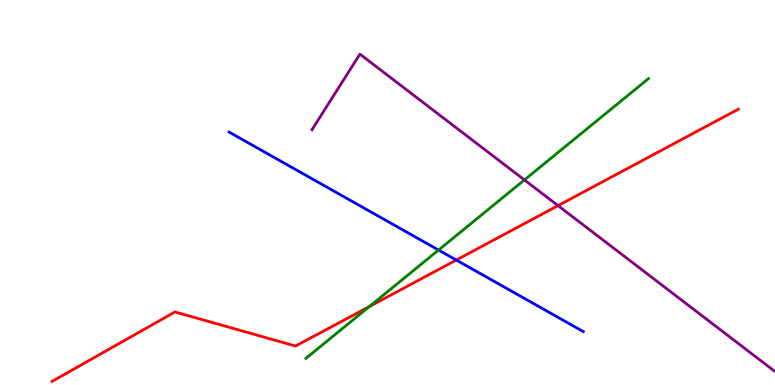[{'lines': ['blue', 'red'], 'intersections': [{'x': 5.89, 'y': 3.25}]}, {'lines': ['green', 'red'], 'intersections': [{'x': 4.77, 'y': 2.04}]}, {'lines': ['purple', 'red'], 'intersections': [{'x': 7.2, 'y': 4.66}]}, {'lines': ['blue', 'green'], 'intersections': [{'x': 5.66, 'y': 3.51}]}, {'lines': ['blue', 'purple'], 'intersections': []}, {'lines': ['green', 'purple'], 'intersections': [{'x': 6.77, 'y': 5.33}]}]